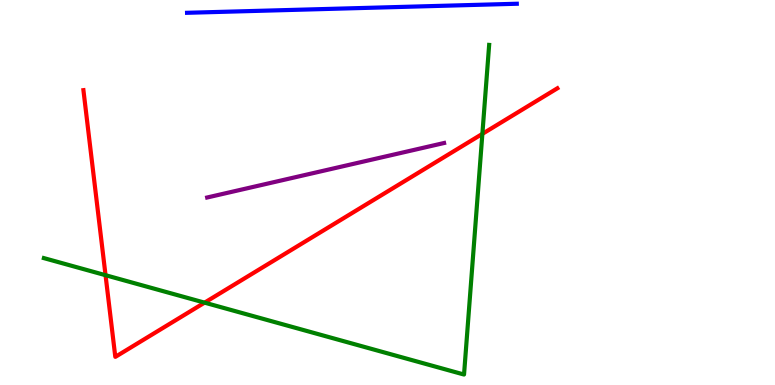[{'lines': ['blue', 'red'], 'intersections': []}, {'lines': ['green', 'red'], 'intersections': [{'x': 1.36, 'y': 2.85}, {'x': 2.64, 'y': 2.14}, {'x': 6.22, 'y': 6.52}]}, {'lines': ['purple', 'red'], 'intersections': []}, {'lines': ['blue', 'green'], 'intersections': []}, {'lines': ['blue', 'purple'], 'intersections': []}, {'lines': ['green', 'purple'], 'intersections': []}]